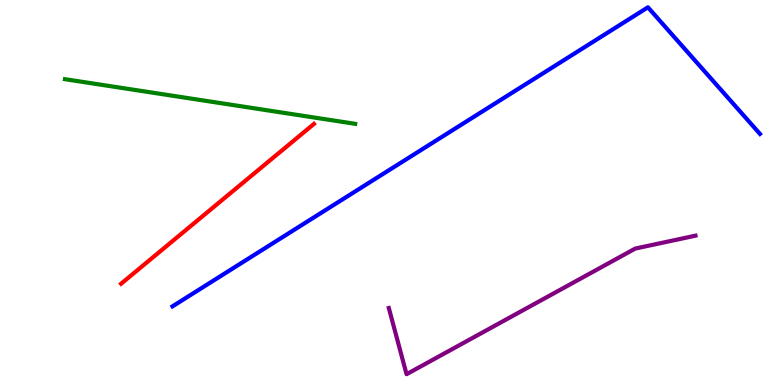[{'lines': ['blue', 'red'], 'intersections': []}, {'lines': ['green', 'red'], 'intersections': []}, {'lines': ['purple', 'red'], 'intersections': []}, {'lines': ['blue', 'green'], 'intersections': []}, {'lines': ['blue', 'purple'], 'intersections': []}, {'lines': ['green', 'purple'], 'intersections': []}]